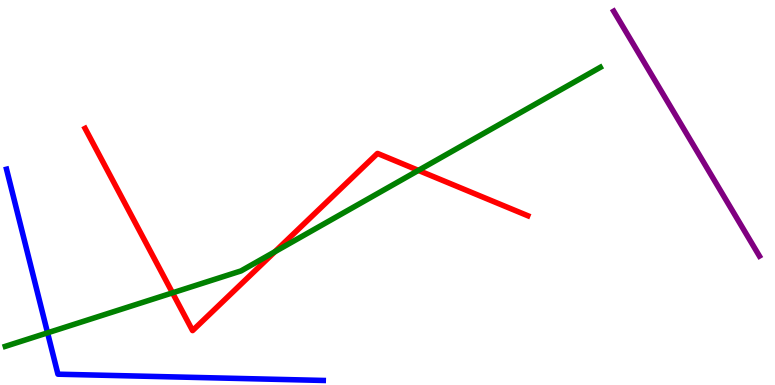[{'lines': ['blue', 'red'], 'intersections': []}, {'lines': ['green', 'red'], 'intersections': [{'x': 2.23, 'y': 2.39}, {'x': 3.55, 'y': 3.46}, {'x': 5.4, 'y': 5.57}]}, {'lines': ['purple', 'red'], 'intersections': []}, {'lines': ['blue', 'green'], 'intersections': [{'x': 0.614, 'y': 1.36}]}, {'lines': ['blue', 'purple'], 'intersections': []}, {'lines': ['green', 'purple'], 'intersections': []}]